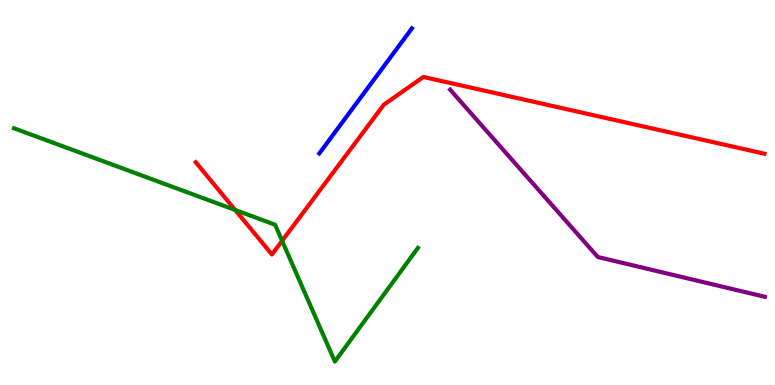[{'lines': ['blue', 'red'], 'intersections': []}, {'lines': ['green', 'red'], 'intersections': [{'x': 3.03, 'y': 4.55}, {'x': 3.64, 'y': 3.75}]}, {'lines': ['purple', 'red'], 'intersections': []}, {'lines': ['blue', 'green'], 'intersections': []}, {'lines': ['blue', 'purple'], 'intersections': []}, {'lines': ['green', 'purple'], 'intersections': []}]